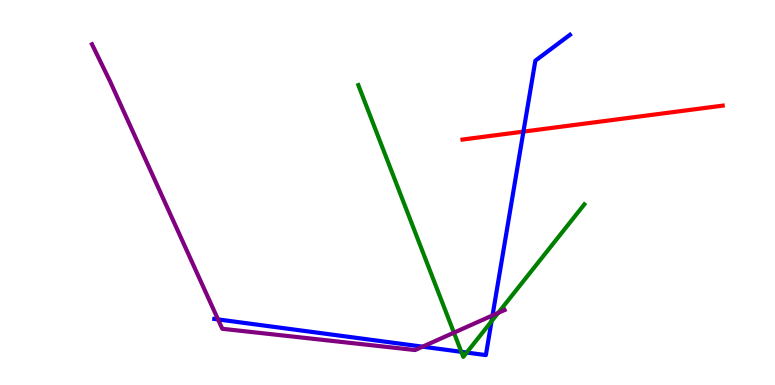[{'lines': ['blue', 'red'], 'intersections': [{'x': 6.75, 'y': 6.58}]}, {'lines': ['green', 'red'], 'intersections': []}, {'lines': ['purple', 'red'], 'intersections': []}, {'lines': ['blue', 'green'], 'intersections': [{'x': 5.95, 'y': 0.862}, {'x': 6.02, 'y': 0.843}, {'x': 6.34, 'y': 1.66}]}, {'lines': ['blue', 'purple'], 'intersections': [{'x': 2.81, 'y': 1.7}, {'x': 5.45, 'y': 0.996}, {'x': 6.36, 'y': 1.81}]}, {'lines': ['green', 'purple'], 'intersections': [{'x': 5.86, 'y': 1.36}, {'x': 6.43, 'y': 1.87}]}]